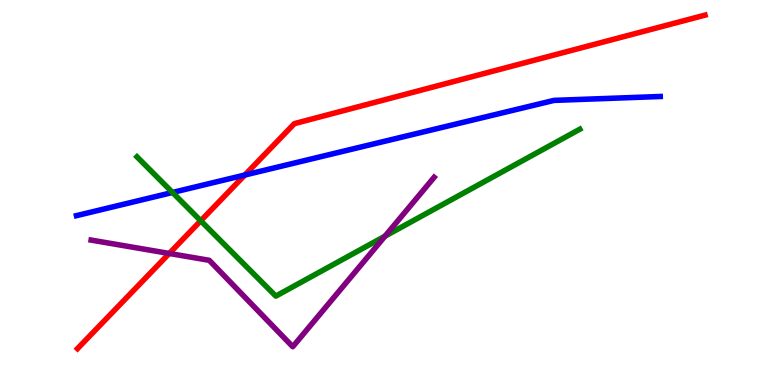[{'lines': ['blue', 'red'], 'intersections': [{'x': 3.16, 'y': 5.45}]}, {'lines': ['green', 'red'], 'intersections': [{'x': 2.59, 'y': 4.27}]}, {'lines': ['purple', 'red'], 'intersections': [{'x': 2.18, 'y': 3.42}]}, {'lines': ['blue', 'green'], 'intersections': [{'x': 2.23, 'y': 5.0}]}, {'lines': ['blue', 'purple'], 'intersections': []}, {'lines': ['green', 'purple'], 'intersections': [{'x': 4.97, 'y': 3.87}]}]